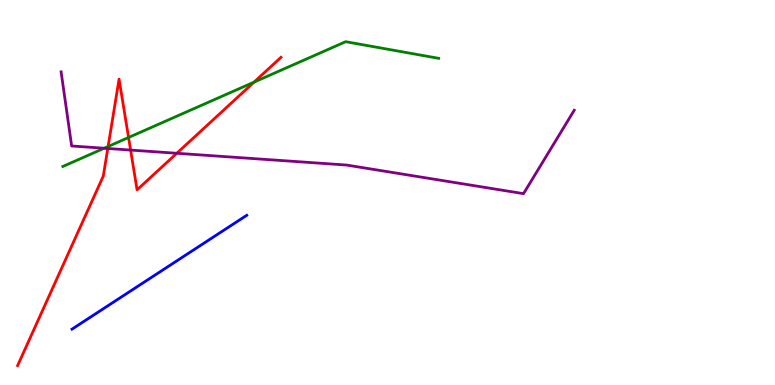[{'lines': ['blue', 'red'], 'intersections': []}, {'lines': ['green', 'red'], 'intersections': [{'x': 1.39, 'y': 6.19}, {'x': 1.66, 'y': 6.43}, {'x': 3.28, 'y': 7.87}]}, {'lines': ['purple', 'red'], 'intersections': [{'x': 1.39, 'y': 6.14}, {'x': 1.69, 'y': 6.1}, {'x': 2.28, 'y': 6.02}]}, {'lines': ['blue', 'green'], 'intersections': []}, {'lines': ['blue', 'purple'], 'intersections': []}, {'lines': ['green', 'purple'], 'intersections': [{'x': 1.34, 'y': 6.15}]}]